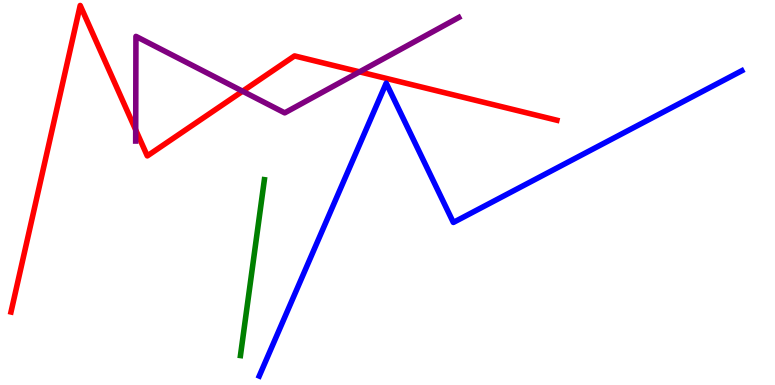[{'lines': ['blue', 'red'], 'intersections': []}, {'lines': ['green', 'red'], 'intersections': []}, {'lines': ['purple', 'red'], 'intersections': [{'x': 1.75, 'y': 6.63}, {'x': 3.13, 'y': 7.63}, {'x': 4.64, 'y': 8.13}]}, {'lines': ['blue', 'green'], 'intersections': []}, {'lines': ['blue', 'purple'], 'intersections': []}, {'lines': ['green', 'purple'], 'intersections': []}]